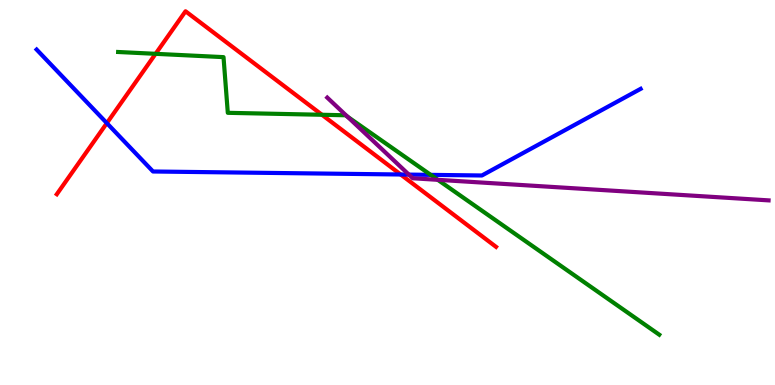[{'lines': ['blue', 'red'], 'intersections': [{'x': 1.38, 'y': 6.8}, {'x': 5.17, 'y': 5.47}]}, {'lines': ['green', 'red'], 'intersections': [{'x': 2.01, 'y': 8.6}, {'x': 4.15, 'y': 7.02}]}, {'lines': ['purple', 'red'], 'intersections': []}, {'lines': ['blue', 'green'], 'intersections': [{'x': 5.56, 'y': 5.46}]}, {'lines': ['blue', 'purple'], 'intersections': [{'x': 5.28, 'y': 5.46}]}, {'lines': ['green', 'purple'], 'intersections': [{'x': 4.48, 'y': 6.97}, {'x': 5.65, 'y': 5.33}]}]